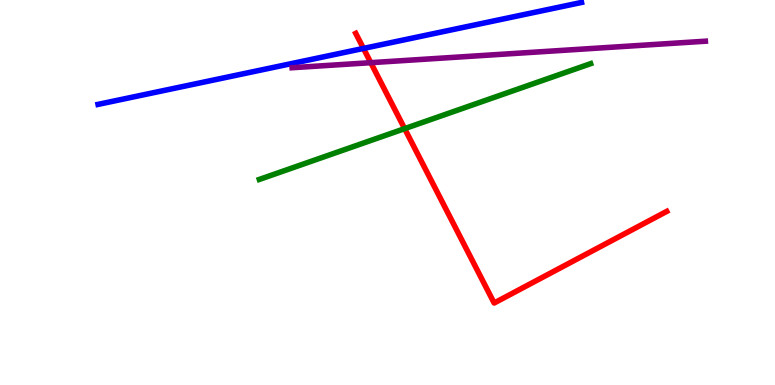[{'lines': ['blue', 'red'], 'intersections': [{'x': 4.69, 'y': 8.74}]}, {'lines': ['green', 'red'], 'intersections': [{'x': 5.22, 'y': 6.66}]}, {'lines': ['purple', 'red'], 'intersections': [{'x': 4.78, 'y': 8.37}]}, {'lines': ['blue', 'green'], 'intersections': []}, {'lines': ['blue', 'purple'], 'intersections': []}, {'lines': ['green', 'purple'], 'intersections': []}]